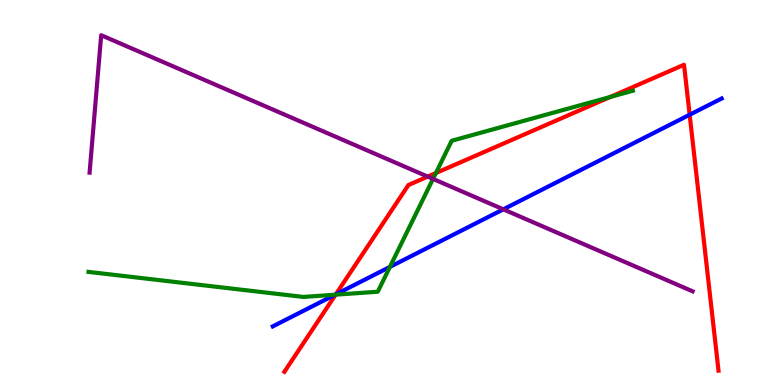[{'lines': ['blue', 'red'], 'intersections': [{'x': 4.33, 'y': 2.35}, {'x': 8.9, 'y': 7.02}]}, {'lines': ['green', 'red'], 'intersections': [{'x': 4.33, 'y': 2.35}, {'x': 5.62, 'y': 5.51}, {'x': 7.87, 'y': 7.48}]}, {'lines': ['purple', 'red'], 'intersections': [{'x': 5.52, 'y': 5.41}]}, {'lines': ['blue', 'green'], 'intersections': [{'x': 4.32, 'y': 2.35}, {'x': 5.03, 'y': 3.07}]}, {'lines': ['blue', 'purple'], 'intersections': [{'x': 6.49, 'y': 4.56}]}, {'lines': ['green', 'purple'], 'intersections': [{'x': 5.59, 'y': 5.35}]}]